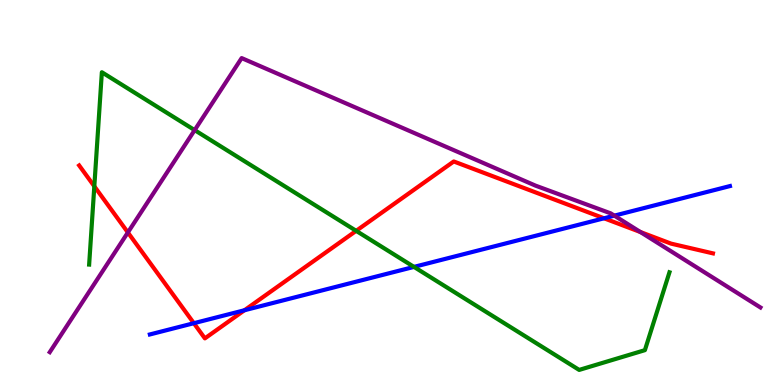[{'lines': ['blue', 'red'], 'intersections': [{'x': 2.5, 'y': 1.61}, {'x': 3.15, 'y': 1.94}, {'x': 7.79, 'y': 4.33}]}, {'lines': ['green', 'red'], 'intersections': [{'x': 1.22, 'y': 5.16}, {'x': 4.6, 'y': 4.0}]}, {'lines': ['purple', 'red'], 'intersections': [{'x': 1.65, 'y': 3.96}, {'x': 8.26, 'y': 3.97}]}, {'lines': ['blue', 'green'], 'intersections': [{'x': 5.34, 'y': 3.07}]}, {'lines': ['blue', 'purple'], 'intersections': [{'x': 7.93, 'y': 4.4}]}, {'lines': ['green', 'purple'], 'intersections': [{'x': 2.51, 'y': 6.62}]}]